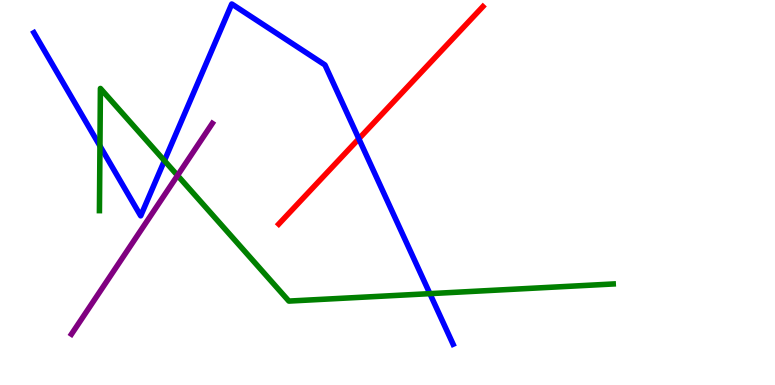[{'lines': ['blue', 'red'], 'intersections': [{'x': 4.63, 'y': 6.4}]}, {'lines': ['green', 'red'], 'intersections': []}, {'lines': ['purple', 'red'], 'intersections': []}, {'lines': ['blue', 'green'], 'intersections': [{'x': 1.29, 'y': 6.21}, {'x': 2.12, 'y': 5.83}, {'x': 5.55, 'y': 2.37}]}, {'lines': ['blue', 'purple'], 'intersections': []}, {'lines': ['green', 'purple'], 'intersections': [{'x': 2.29, 'y': 5.44}]}]